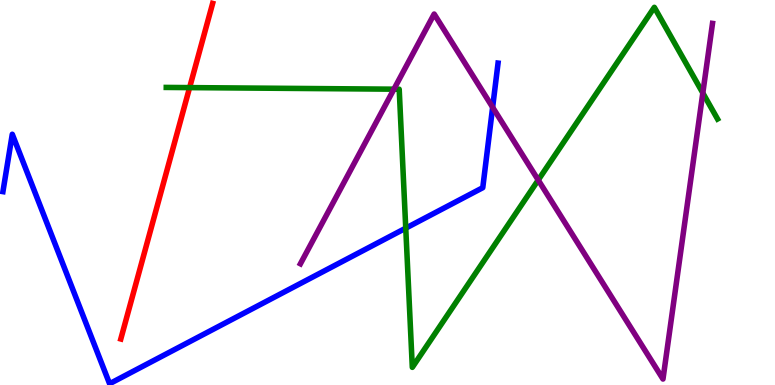[{'lines': ['blue', 'red'], 'intersections': []}, {'lines': ['green', 'red'], 'intersections': [{'x': 2.45, 'y': 7.72}]}, {'lines': ['purple', 'red'], 'intersections': []}, {'lines': ['blue', 'green'], 'intersections': [{'x': 5.24, 'y': 4.07}]}, {'lines': ['blue', 'purple'], 'intersections': [{'x': 6.36, 'y': 7.21}]}, {'lines': ['green', 'purple'], 'intersections': [{'x': 5.08, 'y': 7.68}, {'x': 6.94, 'y': 5.32}, {'x': 9.07, 'y': 7.58}]}]